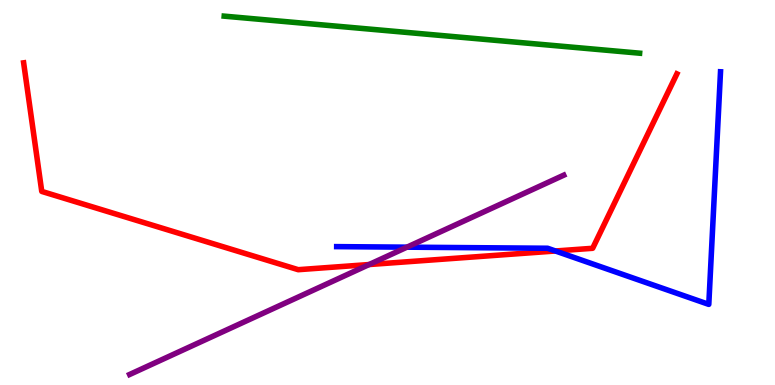[{'lines': ['blue', 'red'], 'intersections': [{'x': 7.17, 'y': 3.48}]}, {'lines': ['green', 'red'], 'intersections': []}, {'lines': ['purple', 'red'], 'intersections': [{'x': 4.76, 'y': 3.13}]}, {'lines': ['blue', 'green'], 'intersections': []}, {'lines': ['blue', 'purple'], 'intersections': [{'x': 5.25, 'y': 3.58}]}, {'lines': ['green', 'purple'], 'intersections': []}]